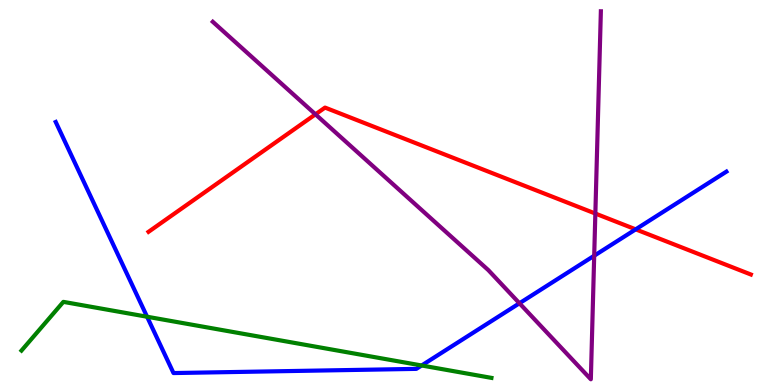[{'lines': ['blue', 'red'], 'intersections': [{'x': 8.2, 'y': 4.04}]}, {'lines': ['green', 'red'], 'intersections': []}, {'lines': ['purple', 'red'], 'intersections': [{'x': 4.07, 'y': 7.03}, {'x': 7.68, 'y': 4.45}]}, {'lines': ['blue', 'green'], 'intersections': [{'x': 1.9, 'y': 1.77}, {'x': 5.44, 'y': 0.507}]}, {'lines': ['blue', 'purple'], 'intersections': [{'x': 6.7, 'y': 2.12}, {'x': 7.67, 'y': 3.36}]}, {'lines': ['green', 'purple'], 'intersections': []}]